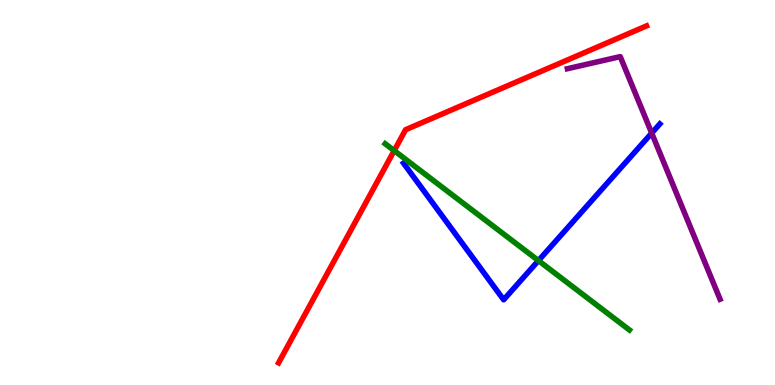[{'lines': ['blue', 'red'], 'intersections': []}, {'lines': ['green', 'red'], 'intersections': [{'x': 5.09, 'y': 6.09}]}, {'lines': ['purple', 'red'], 'intersections': []}, {'lines': ['blue', 'green'], 'intersections': [{'x': 6.95, 'y': 3.23}]}, {'lines': ['blue', 'purple'], 'intersections': [{'x': 8.41, 'y': 6.54}]}, {'lines': ['green', 'purple'], 'intersections': []}]